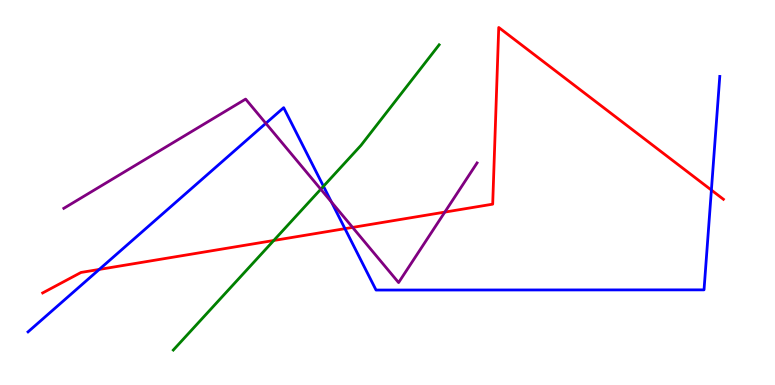[{'lines': ['blue', 'red'], 'intersections': [{'x': 1.28, 'y': 3.0}, {'x': 4.45, 'y': 4.06}, {'x': 9.18, 'y': 5.06}]}, {'lines': ['green', 'red'], 'intersections': [{'x': 3.53, 'y': 3.75}]}, {'lines': ['purple', 'red'], 'intersections': [{'x': 4.55, 'y': 4.09}, {'x': 5.74, 'y': 4.49}]}, {'lines': ['blue', 'green'], 'intersections': [{'x': 4.17, 'y': 5.16}]}, {'lines': ['blue', 'purple'], 'intersections': [{'x': 3.43, 'y': 6.8}, {'x': 4.28, 'y': 4.75}]}, {'lines': ['green', 'purple'], 'intersections': [{'x': 4.14, 'y': 5.09}]}]